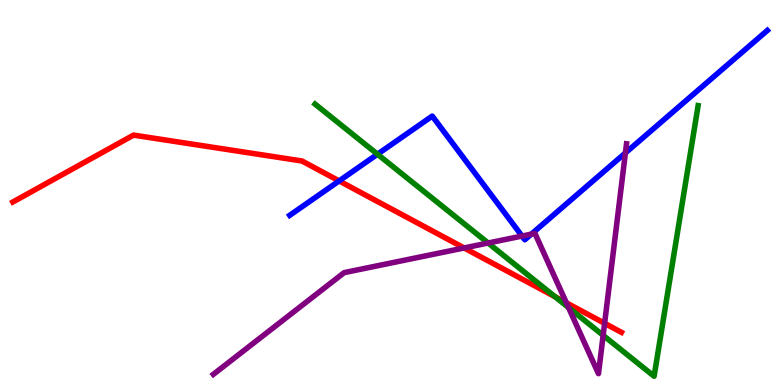[{'lines': ['blue', 'red'], 'intersections': [{'x': 4.38, 'y': 5.3}]}, {'lines': ['green', 'red'], 'intersections': [{'x': 7.16, 'y': 2.29}]}, {'lines': ['purple', 'red'], 'intersections': [{'x': 5.99, 'y': 3.56}, {'x': 7.31, 'y': 2.13}, {'x': 7.8, 'y': 1.6}]}, {'lines': ['blue', 'green'], 'intersections': [{'x': 4.87, 'y': 5.99}]}, {'lines': ['blue', 'purple'], 'intersections': [{'x': 6.74, 'y': 3.87}, {'x': 6.86, 'y': 3.92}, {'x': 8.07, 'y': 6.03}]}, {'lines': ['green', 'purple'], 'intersections': [{'x': 6.3, 'y': 3.69}, {'x': 7.34, 'y': 2.01}, {'x': 7.78, 'y': 1.29}]}]